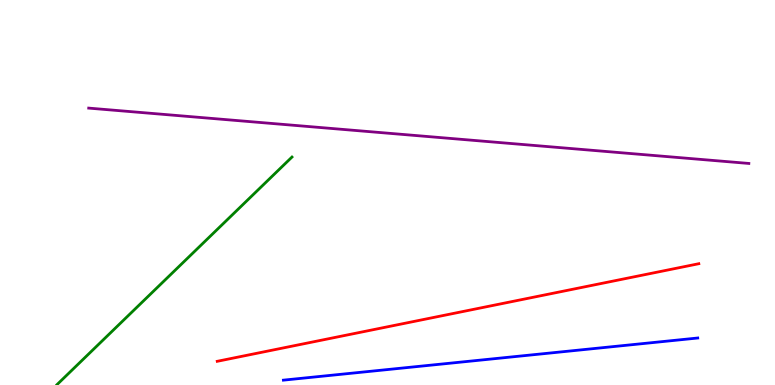[{'lines': ['blue', 'red'], 'intersections': []}, {'lines': ['green', 'red'], 'intersections': []}, {'lines': ['purple', 'red'], 'intersections': []}, {'lines': ['blue', 'green'], 'intersections': []}, {'lines': ['blue', 'purple'], 'intersections': []}, {'lines': ['green', 'purple'], 'intersections': []}]